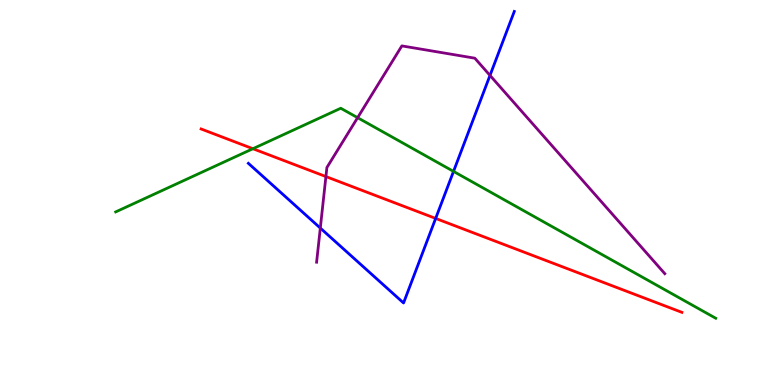[{'lines': ['blue', 'red'], 'intersections': [{'x': 5.62, 'y': 4.33}]}, {'lines': ['green', 'red'], 'intersections': [{'x': 3.26, 'y': 6.14}]}, {'lines': ['purple', 'red'], 'intersections': [{'x': 4.21, 'y': 5.41}]}, {'lines': ['blue', 'green'], 'intersections': [{'x': 5.85, 'y': 5.55}]}, {'lines': ['blue', 'purple'], 'intersections': [{'x': 4.13, 'y': 4.08}, {'x': 6.32, 'y': 8.04}]}, {'lines': ['green', 'purple'], 'intersections': [{'x': 4.61, 'y': 6.94}]}]